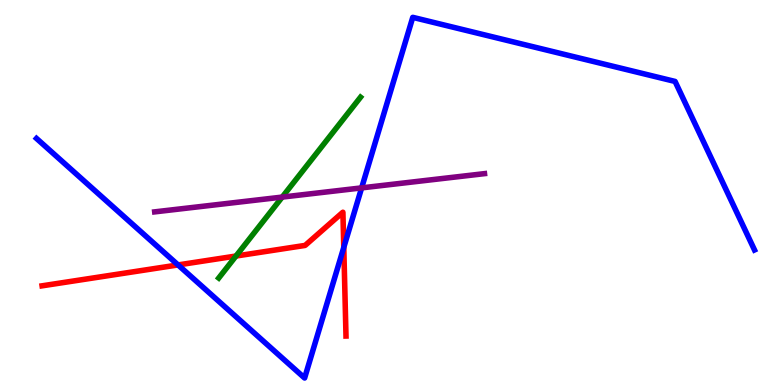[{'lines': ['blue', 'red'], 'intersections': [{'x': 2.3, 'y': 3.12}, {'x': 4.44, 'y': 3.57}]}, {'lines': ['green', 'red'], 'intersections': [{'x': 3.04, 'y': 3.35}]}, {'lines': ['purple', 'red'], 'intersections': []}, {'lines': ['blue', 'green'], 'intersections': []}, {'lines': ['blue', 'purple'], 'intersections': [{'x': 4.67, 'y': 5.12}]}, {'lines': ['green', 'purple'], 'intersections': [{'x': 3.64, 'y': 4.88}]}]